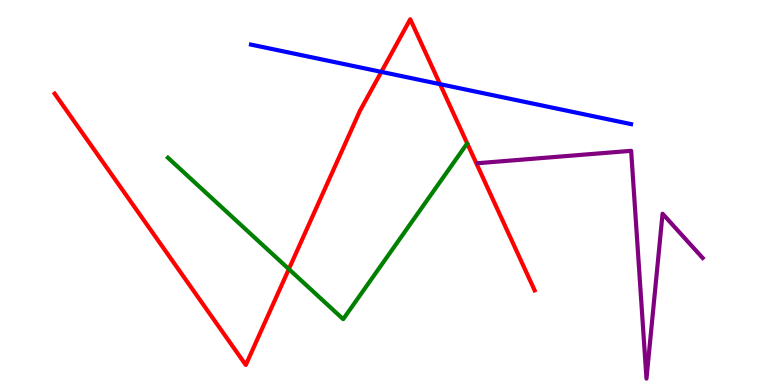[{'lines': ['blue', 'red'], 'intersections': [{'x': 4.92, 'y': 8.13}, {'x': 5.68, 'y': 7.81}]}, {'lines': ['green', 'red'], 'intersections': [{'x': 3.73, 'y': 3.01}]}, {'lines': ['purple', 'red'], 'intersections': []}, {'lines': ['blue', 'green'], 'intersections': []}, {'lines': ['blue', 'purple'], 'intersections': []}, {'lines': ['green', 'purple'], 'intersections': []}]